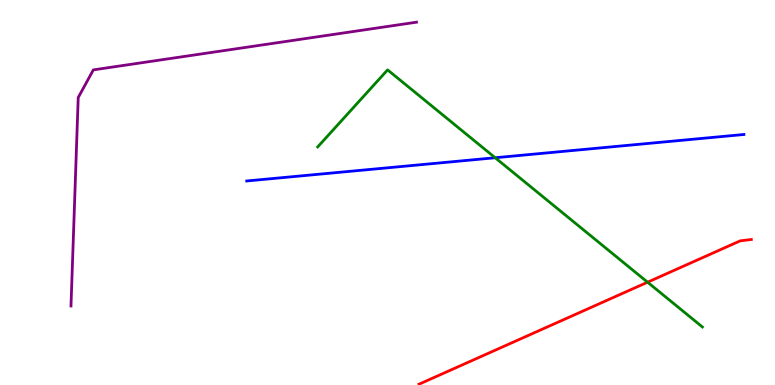[{'lines': ['blue', 'red'], 'intersections': []}, {'lines': ['green', 'red'], 'intersections': [{'x': 8.36, 'y': 2.67}]}, {'lines': ['purple', 'red'], 'intersections': []}, {'lines': ['blue', 'green'], 'intersections': [{'x': 6.39, 'y': 5.9}]}, {'lines': ['blue', 'purple'], 'intersections': []}, {'lines': ['green', 'purple'], 'intersections': []}]